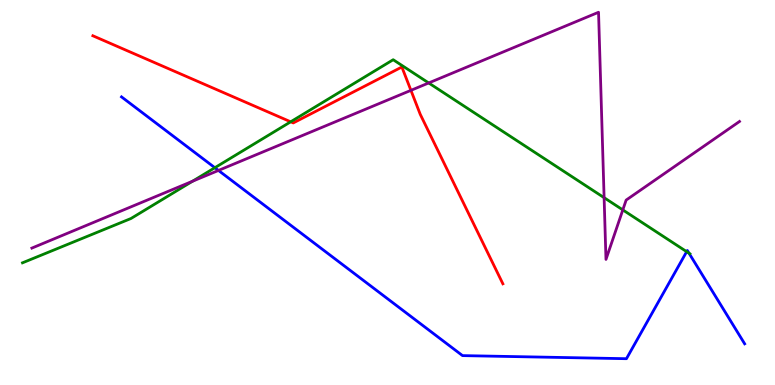[{'lines': ['blue', 'red'], 'intersections': []}, {'lines': ['green', 'red'], 'intersections': [{'x': 3.75, 'y': 6.84}]}, {'lines': ['purple', 'red'], 'intersections': [{'x': 5.3, 'y': 7.65}]}, {'lines': ['blue', 'green'], 'intersections': [{'x': 2.77, 'y': 5.64}, {'x': 8.86, 'y': 3.46}, {'x': 8.89, 'y': 3.42}]}, {'lines': ['blue', 'purple'], 'intersections': [{'x': 2.82, 'y': 5.57}]}, {'lines': ['green', 'purple'], 'intersections': [{'x': 2.48, 'y': 5.29}, {'x': 5.53, 'y': 7.85}, {'x': 7.79, 'y': 4.87}, {'x': 8.04, 'y': 4.55}]}]